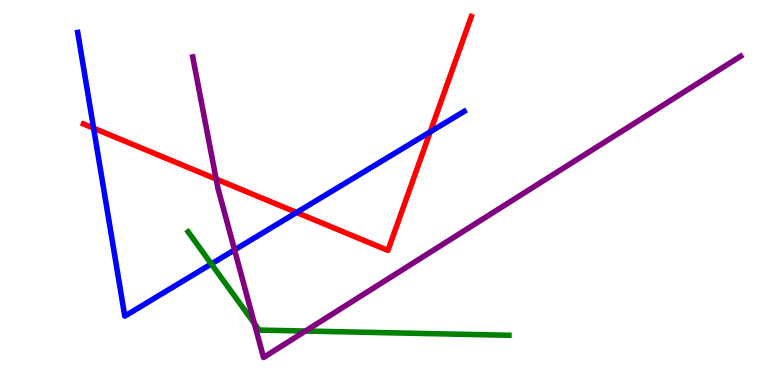[{'lines': ['blue', 'red'], 'intersections': [{'x': 1.21, 'y': 6.67}, {'x': 3.83, 'y': 4.48}, {'x': 5.55, 'y': 6.57}]}, {'lines': ['green', 'red'], 'intersections': []}, {'lines': ['purple', 'red'], 'intersections': [{'x': 2.79, 'y': 5.35}]}, {'lines': ['blue', 'green'], 'intersections': [{'x': 2.73, 'y': 3.14}]}, {'lines': ['blue', 'purple'], 'intersections': [{'x': 3.03, 'y': 3.51}]}, {'lines': ['green', 'purple'], 'intersections': [{'x': 3.28, 'y': 1.6}, {'x': 3.94, 'y': 1.4}]}]